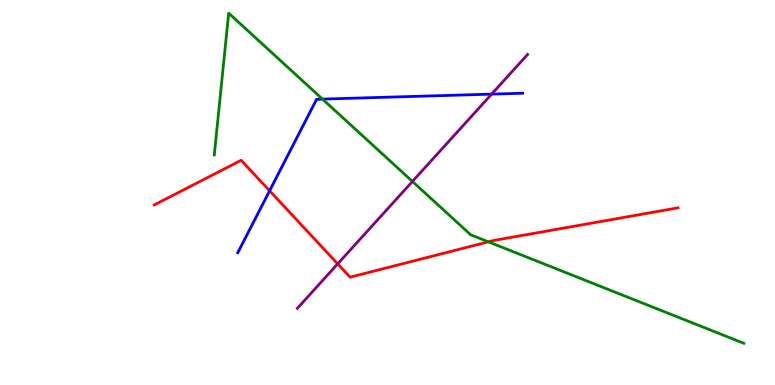[{'lines': ['blue', 'red'], 'intersections': [{'x': 3.48, 'y': 5.04}]}, {'lines': ['green', 'red'], 'intersections': [{'x': 6.3, 'y': 3.72}]}, {'lines': ['purple', 'red'], 'intersections': [{'x': 4.36, 'y': 3.15}]}, {'lines': ['blue', 'green'], 'intersections': [{'x': 4.16, 'y': 7.43}]}, {'lines': ['blue', 'purple'], 'intersections': [{'x': 6.34, 'y': 7.55}]}, {'lines': ['green', 'purple'], 'intersections': [{'x': 5.32, 'y': 5.29}]}]